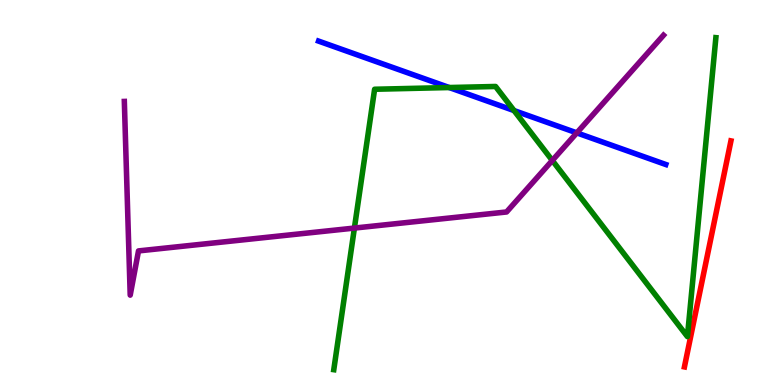[{'lines': ['blue', 'red'], 'intersections': []}, {'lines': ['green', 'red'], 'intersections': []}, {'lines': ['purple', 'red'], 'intersections': []}, {'lines': ['blue', 'green'], 'intersections': [{'x': 5.8, 'y': 7.73}, {'x': 6.63, 'y': 7.13}]}, {'lines': ['blue', 'purple'], 'intersections': [{'x': 7.44, 'y': 6.55}]}, {'lines': ['green', 'purple'], 'intersections': [{'x': 4.57, 'y': 4.08}, {'x': 7.13, 'y': 5.83}]}]